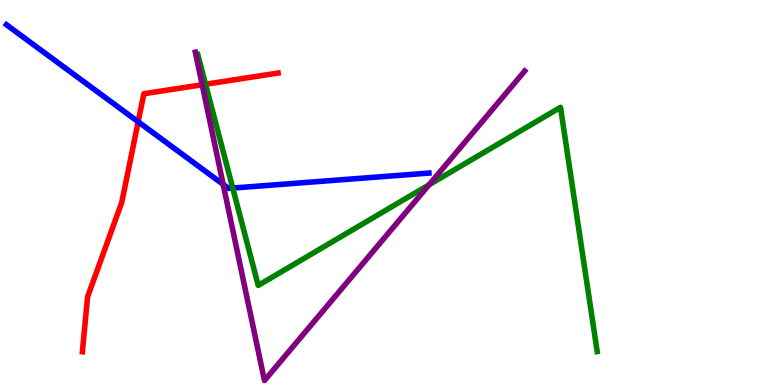[{'lines': ['blue', 'red'], 'intersections': [{'x': 1.78, 'y': 6.84}]}, {'lines': ['green', 'red'], 'intersections': [{'x': 2.65, 'y': 7.81}]}, {'lines': ['purple', 'red'], 'intersections': [{'x': 2.61, 'y': 7.8}]}, {'lines': ['blue', 'green'], 'intersections': [{'x': 3.0, 'y': 5.11}]}, {'lines': ['blue', 'purple'], 'intersections': [{'x': 2.88, 'y': 5.21}]}, {'lines': ['green', 'purple'], 'intersections': [{'x': 5.54, 'y': 5.2}]}]